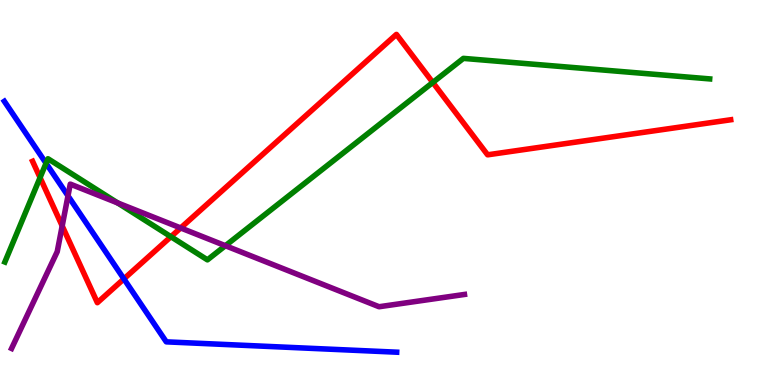[{'lines': ['blue', 'red'], 'intersections': [{'x': 1.6, 'y': 2.76}]}, {'lines': ['green', 'red'], 'intersections': [{'x': 0.517, 'y': 5.39}, {'x': 2.21, 'y': 3.85}, {'x': 5.58, 'y': 7.86}]}, {'lines': ['purple', 'red'], 'intersections': [{'x': 0.802, 'y': 4.13}, {'x': 2.33, 'y': 4.08}]}, {'lines': ['blue', 'green'], 'intersections': [{'x': 0.594, 'y': 5.76}]}, {'lines': ['blue', 'purple'], 'intersections': [{'x': 0.877, 'y': 4.91}]}, {'lines': ['green', 'purple'], 'intersections': [{'x': 1.52, 'y': 4.73}, {'x': 2.91, 'y': 3.62}]}]